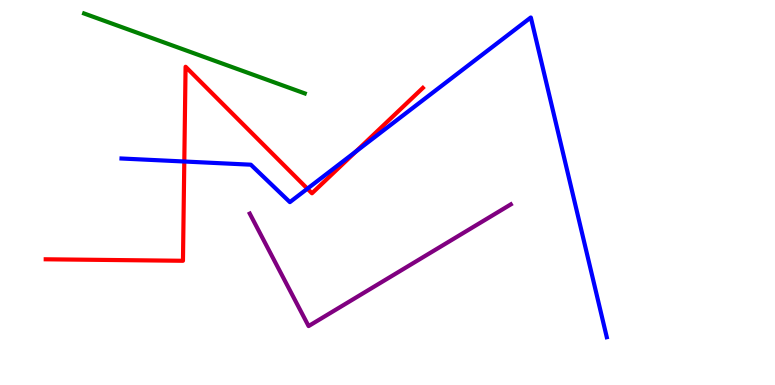[{'lines': ['blue', 'red'], 'intersections': [{'x': 2.38, 'y': 5.8}, {'x': 3.97, 'y': 5.1}, {'x': 4.59, 'y': 6.07}]}, {'lines': ['green', 'red'], 'intersections': []}, {'lines': ['purple', 'red'], 'intersections': []}, {'lines': ['blue', 'green'], 'intersections': []}, {'lines': ['blue', 'purple'], 'intersections': []}, {'lines': ['green', 'purple'], 'intersections': []}]